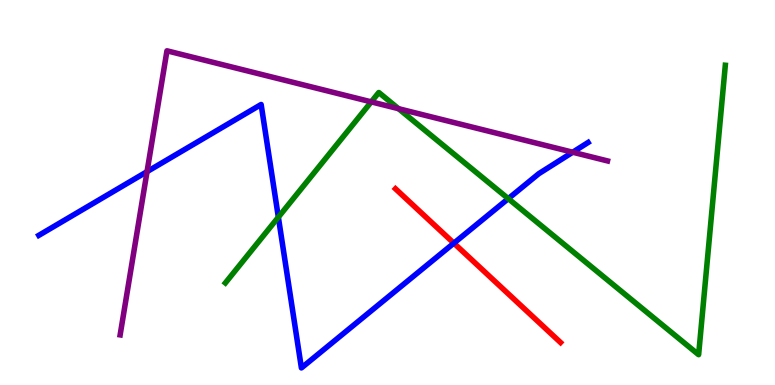[{'lines': ['blue', 'red'], 'intersections': [{'x': 5.86, 'y': 3.68}]}, {'lines': ['green', 'red'], 'intersections': []}, {'lines': ['purple', 'red'], 'intersections': []}, {'lines': ['blue', 'green'], 'intersections': [{'x': 3.59, 'y': 4.36}, {'x': 6.56, 'y': 4.84}]}, {'lines': ['blue', 'purple'], 'intersections': [{'x': 1.9, 'y': 5.54}, {'x': 7.39, 'y': 6.05}]}, {'lines': ['green', 'purple'], 'intersections': [{'x': 4.79, 'y': 7.35}, {'x': 5.14, 'y': 7.18}]}]